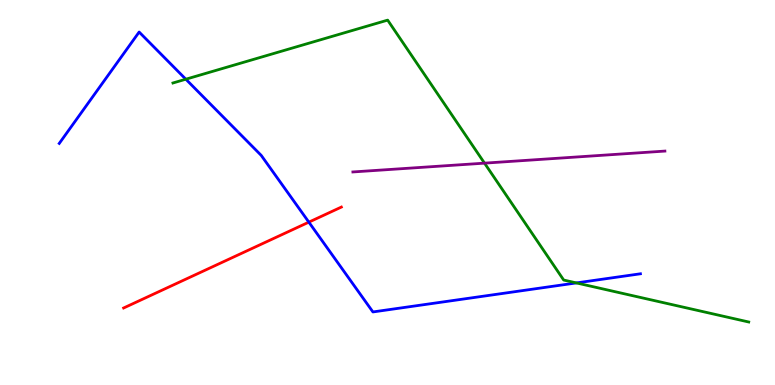[{'lines': ['blue', 'red'], 'intersections': [{'x': 3.99, 'y': 4.23}]}, {'lines': ['green', 'red'], 'intersections': []}, {'lines': ['purple', 'red'], 'intersections': []}, {'lines': ['blue', 'green'], 'intersections': [{'x': 2.4, 'y': 7.94}, {'x': 7.44, 'y': 2.65}]}, {'lines': ['blue', 'purple'], 'intersections': []}, {'lines': ['green', 'purple'], 'intersections': [{'x': 6.25, 'y': 5.76}]}]